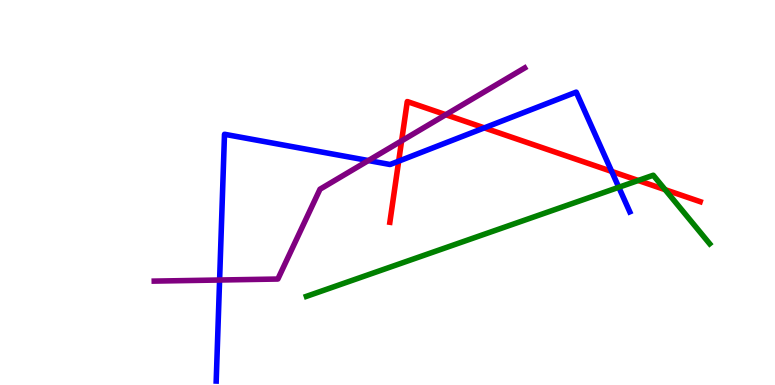[{'lines': ['blue', 'red'], 'intersections': [{'x': 5.14, 'y': 5.81}, {'x': 6.25, 'y': 6.68}, {'x': 7.89, 'y': 5.55}]}, {'lines': ['green', 'red'], 'intersections': [{'x': 8.24, 'y': 5.31}, {'x': 8.58, 'y': 5.07}]}, {'lines': ['purple', 'red'], 'intersections': [{'x': 5.18, 'y': 6.34}, {'x': 5.75, 'y': 7.02}]}, {'lines': ['blue', 'green'], 'intersections': [{'x': 7.98, 'y': 5.14}]}, {'lines': ['blue', 'purple'], 'intersections': [{'x': 2.83, 'y': 2.73}, {'x': 4.75, 'y': 5.83}]}, {'lines': ['green', 'purple'], 'intersections': []}]